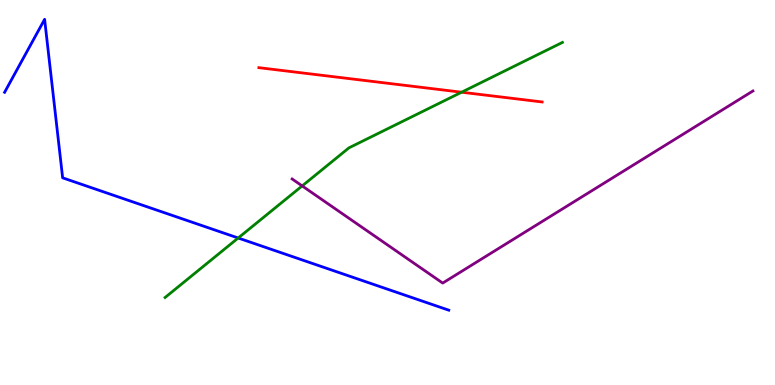[{'lines': ['blue', 'red'], 'intersections': []}, {'lines': ['green', 'red'], 'intersections': [{'x': 5.96, 'y': 7.6}]}, {'lines': ['purple', 'red'], 'intersections': []}, {'lines': ['blue', 'green'], 'intersections': [{'x': 3.07, 'y': 3.82}]}, {'lines': ['blue', 'purple'], 'intersections': []}, {'lines': ['green', 'purple'], 'intersections': [{'x': 3.9, 'y': 5.17}]}]